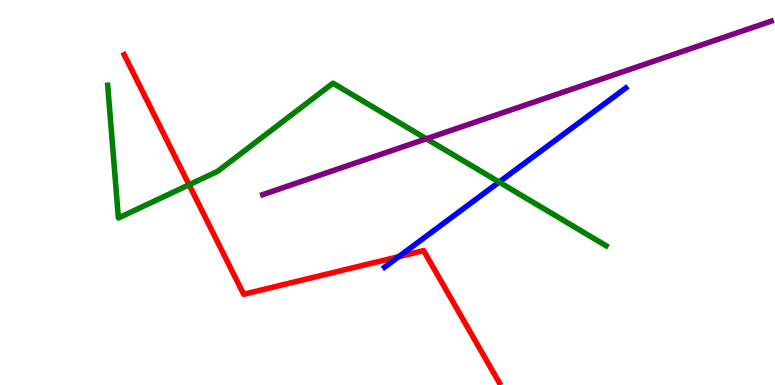[{'lines': ['blue', 'red'], 'intersections': [{'x': 5.14, 'y': 3.33}]}, {'lines': ['green', 'red'], 'intersections': [{'x': 2.44, 'y': 5.2}]}, {'lines': ['purple', 'red'], 'intersections': []}, {'lines': ['blue', 'green'], 'intersections': [{'x': 6.44, 'y': 5.27}]}, {'lines': ['blue', 'purple'], 'intersections': []}, {'lines': ['green', 'purple'], 'intersections': [{'x': 5.5, 'y': 6.39}]}]